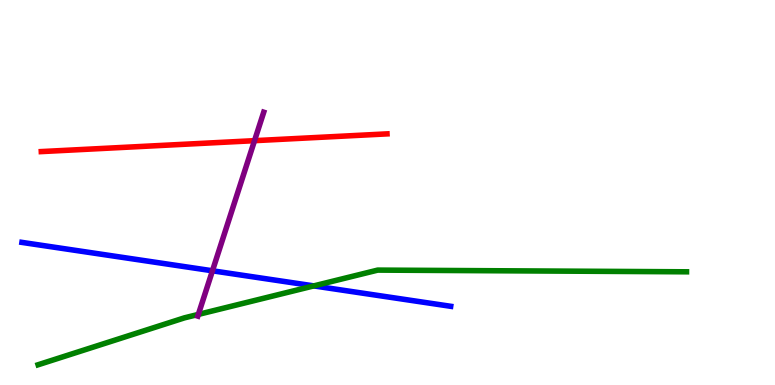[{'lines': ['blue', 'red'], 'intersections': []}, {'lines': ['green', 'red'], 'intersections': []}, {'lines': ['purple', 'red'], 'intersections': [{'x': 3.28, 'y': 6.35}]}, {'lines': ['blue', 'green'], 'intersections': [{'x': 4.05, 'y': 2.57}]}, {'lines': ['blue', 'purple'], 'intersections': [{'x': 2.74, 'y': 2.97}]}, {'lines': ['green', 'purple'], 'intersections': [{'x': 2.56, 'y': 1.83}]}]